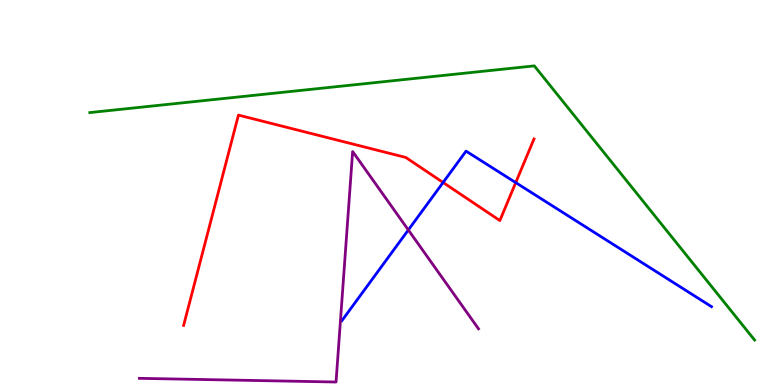[{'lines': ['blue', 'red'], 'intersections': [{'x': 5.72, 'y': 5.26}, {'x': 6.65, 'y': 5.26}]}, {'lines': ['green', 'red'], 'intersections': []}, {'lines': ['purple', 'red'], 'intersections': []}, {'lines': ['blue', 'green'], 'intersections': []}, {'lines': ['blue', 'purple'], 'intersections': [{'x': 5.27, 'y': 4.03}]}, {'lines': ['green', 'purple'], 'intersections': []}]